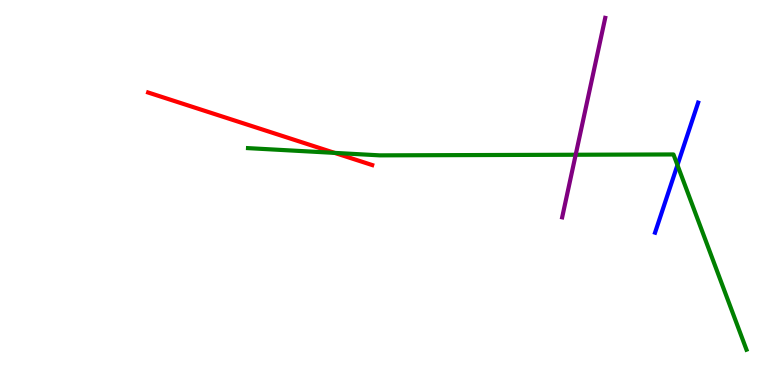[{'lines': ['blue', 'red'], 'intersections': []}, {'lines': ['green', 'red'], 'intersections': [{'x': 4.32, 'y': 6.03}]}, {'lines': ['purple', 'red'], 'intersections': []}, {'lines': ['blue', 'green'], 'intersections': [{'x': 8.74, 'y': 5.71}]}, {'lines': ['blue', 'purple'], 'intersections': []}, {'lines': ['green', 'purple'], 'intersections': [{'x': 7.43, 'y': 5.98}]}]